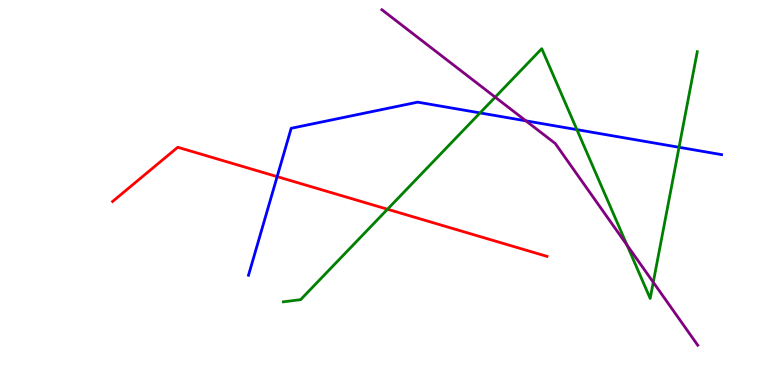[{'lines': ['blue', 'red'], 'intersections': [{'x': 3.58, 'y': 5.41}]}, {'lines': ['green', 'red'], 'intersections': [{'x': 5.0, 'y': 4.57}]}, {'lines': ['purple', 'red'], 'intersections': []}, {'lines': ['blue', 'green'], 'intersections': [{'x': 6.19, 'y': 7.07}, {'x': 7.44, 'y': 6.63}, {'x': 8.76, 'y': 6.17}]}, {'lines': ['blue', 'purple'], 'intersections': [{'x': 6.79, 'y': 6.86}]}, {'lines': ['green', 'purple'], 'intersections': [{'x': 6.39, 'y': 7.48}, {'x': 8.09, 'y': 3.63}, {'x': 8.43, 'y': 2.67}]}]